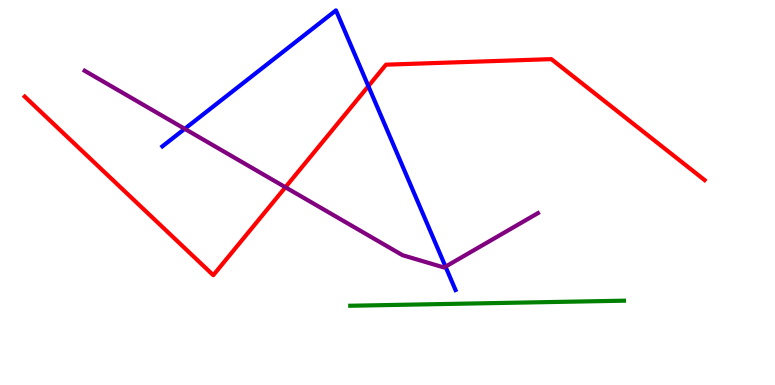[{'lines': ['blue', 'red'], 'intersections': [{'x': 4.75, 'y': 7.76}]}, {'lines': ['green', 'red'], 'intersections': []}, {'lines': ['purple', 'red'], 'intersections': [{'x': 3.68, 'y': 5.14}]}, {'lines': ['blue', 'green'], 'intersections': []}, {'lines': ['blue', 'purple'], 'intersections': [{'x': 2.38, 'y': 6.65}, {'x': 5.75, 'y': 3.07}]}, {'lines': ['green', 'purple'], 'intersections': []}]